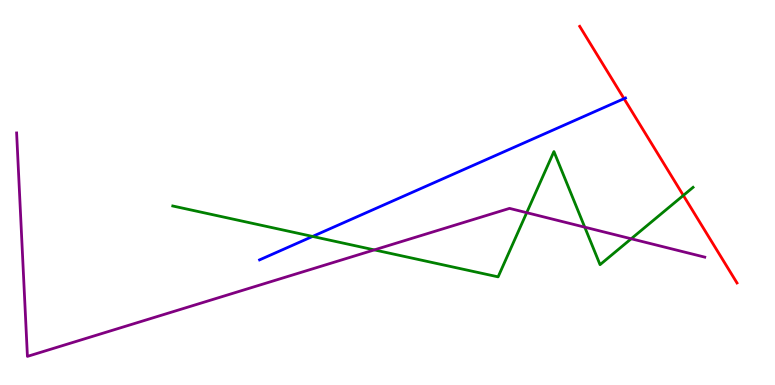[{'lines': ['blue', 'red'], 'intersections': [{'x': 8.05, 'y': 7.44}]}, {'lines': ['green', 'red'], 'intersections': [{'x': 8.82, 'y': 4.92}]}, {'lines': ['purple', 'red'], 'intersections': []}, {'lines': ['blue', 'green'], 'intersections': [{'x': 4.03, 'y': 3.86}]}, {'lines': ['blue', 'purple'], 'intersections': []}, {'lines': ['green', 'purple'], 'intersections': [{'x': 4.83, 'y': 3.51}, {'x': 6.8, 'y': 4.48}, {'x': 7.55, 'y': 4.1}, {'x': 8.14, 'y': 3.8}]}]